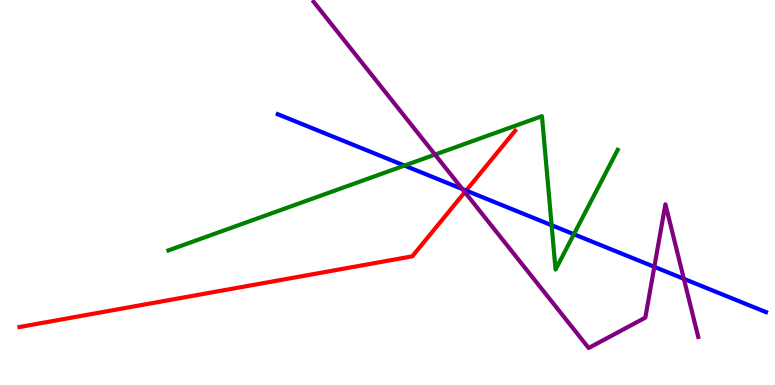[{'lines': ['blue', 'red'], 'intersections': [{'x': 6.01, 'y': 5.05}]}, {'lines': ['green', 'red'], 'intersections': []}, {'lines': ['purple', 'red'], 'intersections': [{'x': 6.0, 'y': 5.01}]}, {'lines': ['blue', 'green'], 'intersections': [{'x': 5.22, 'y': 5.7}, {'x': 7.12, 'y': 4.15}, {'x': 7.4, 'y': 3.92}]}, {'lines': ['blue', 'purple'], 'intersections': [{'x': 5.97, 'y': 5.09}, {'x': 8.44, 'y': 3.07}, {'x': 8.82, 'y': 2.76}]}, {'lines': ['green', 'purple'], 'intersections': [{'x': 5.61, 'y': 5.98}]}]